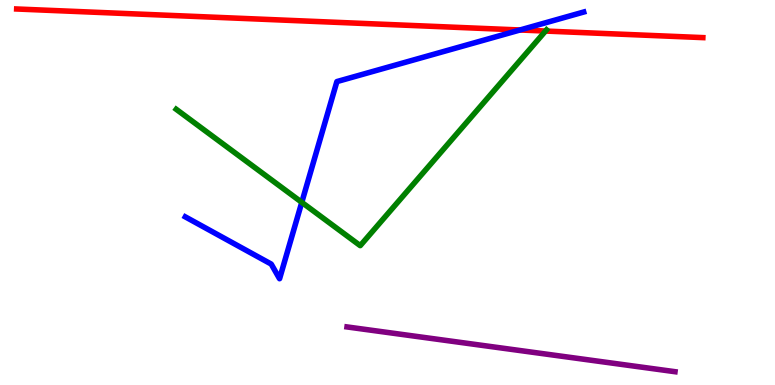[{'lines': ['blue', 'red'], 'intersections': [{'x': 6.71, 'y': 9.22}]}, {'lines': ['green', 'red'], 'intersections': [{'x': 7.04, 'y': 9.19}]}, {'lines': ['purple', 'red'], 'intersections': []}, {'lines': ['blue', 'green'], 'intersections': [{'x': 3.89, 'y': 4.74}]}, {'lines': ['blue', 'purple'], 'intersections': []}, {'lines': ['green', 'purple'], 'intersections': []}]